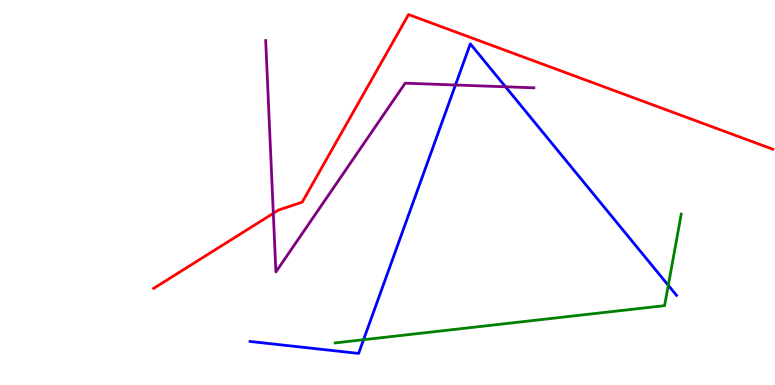[{'lines': ['blue', 'red'], 'intersections': []}, {'lines': ['green', 'red'], 'intersections': []}, {'lines': ['purple', 'red'], 'intersections': [{'x': 3.53, 'y': 4.46}]}, {'lines': ['blue', 'green'], 'intersections': [{'x': 4.69, 'y': 1.18}, {'x': 8.62, 'y': 2.59}]}, {'lines': ['blue', 'purple'], 'intersections': [{'x': 5.88, 'y': 7.79}, {'x': 6.52, 'y': 7.75}]}, {'lines': ['green', 'purple'], 'intersections': []}]